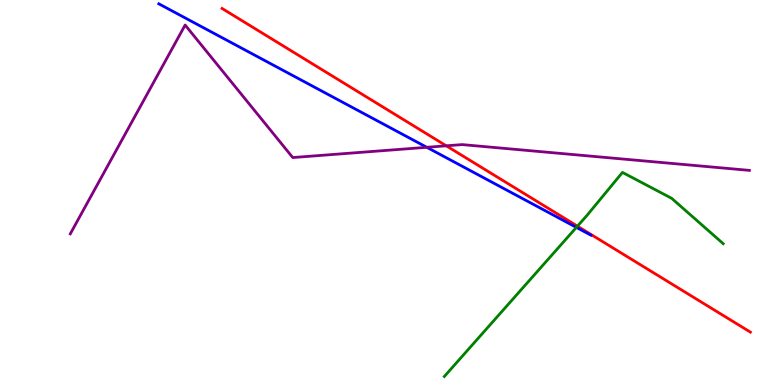[{'lines': ['blue', 'red'], 'intersections': []}, {'lines': ['green', 'red'], 'intersections': [{'x': 7.45, 'y': 4.13}]}, {'lines': ['purple', 'red'], 'intersections': [{'x': 5.76, 'y': 6.21}]}, {'lines': ['blue', 'green'], 'intersections': [{'x': 7.44, 'y': 4.09}]}, {'lines': ['blue', 'purple'], 'intersections': [{'x': 5.51, 'y': 6.17}]}, {'lines': ['green', 'purple'], 'intersections': []}]